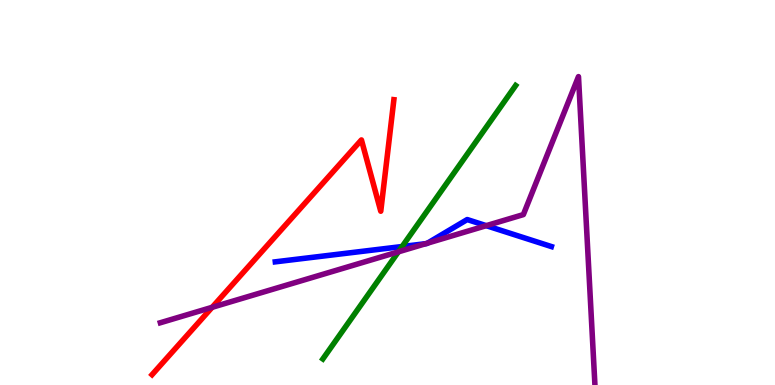[{'lines': ['blue', 'red'], 'intersections': []}, {'lines': ['green', 'red'], 'intersections': []}, {'lines': ['purple', 'red'], 'intersections': [{'x': 2.74, 'y': 2.02}]}, {'lines': ['blue', 'green'], 'intersections': [{'x': 5.19, 'y': 3.6}]}, {'lines': ['blue', 'purple'], 'intersections': [{'x': 5.49, 'y': 3.67}, {'x': 5.52, 'y': 3.68}, {'x': 6.27, 'y': 4.14}]}, {'lines': ['green', 'purple'], 'intersections': [{'x': 5.14, 'y': 3.46}]}]